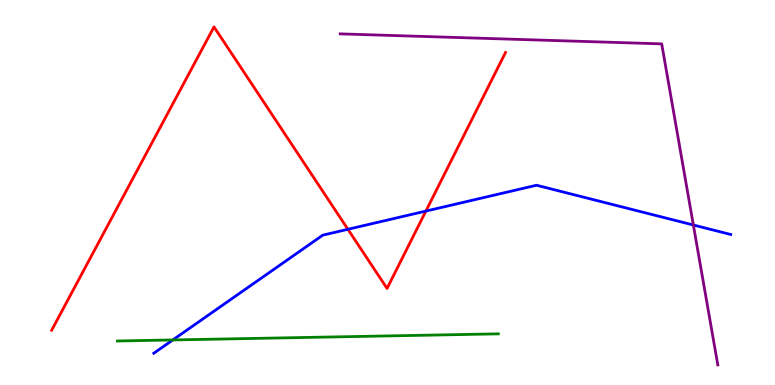[{'lines': ['blue', 'red'], 'intersections': [{'x': 4.49, 'y': 4.04}, {'x': 5.5, 'y': 4.52}]}, {'lines': ['green', 'red'], 'intersections': []}, {'lines': ['purple', 'red'], 'intersections': []}, {'lines': ['blue', 'green'], 'intersections': [{'x': 2.23, 'y': 1.17}]}, {'lines': ['blue', 'purple'], 'intersections': [{'x': 8.95, 'y': 4.16}]}, {'lines': ['green', 'purple'], 'intersections': []}]